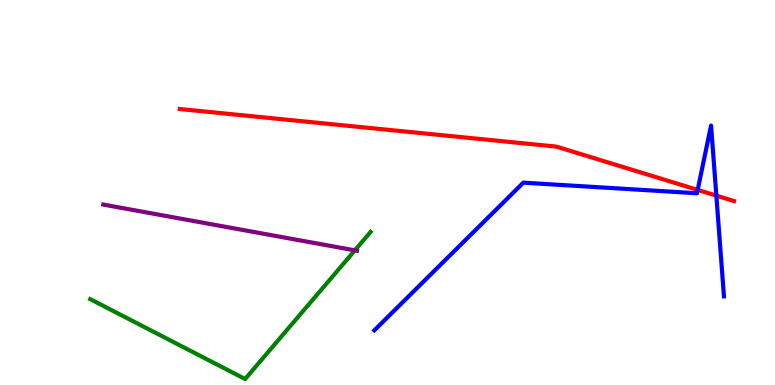[{'lines': ['blue', 'red'], 'intersections': [{'x': 9.0, 'y': 5.07}, {'x': 9.24, 'y': 4.92}]}, {'lines': ['green', 'red'], 'intersections': []}, {'lines': ['purple', 'red'], 'intersections': []}, {'lines': ['blue', 'green'], 'intersections': []}, {'lines': ['blue', 'purple'], 'intersections': []}, {'lines': ['green', 'purple'], 'intersections': [{'x': 4.58, 'y': 3.5}]}]